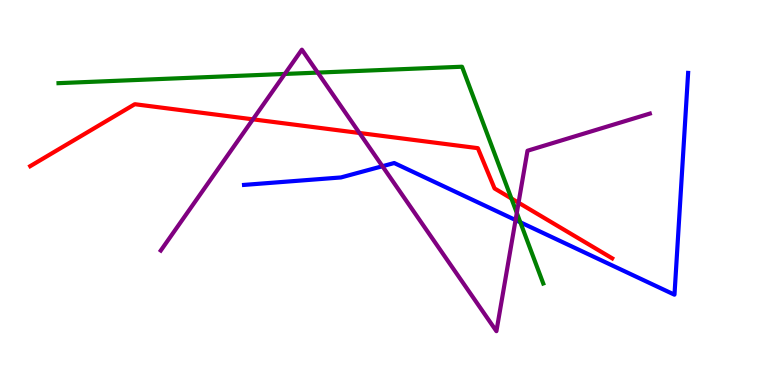[{'lines': ['blue', 'red'], 'intersections': []}, {'lines': ['green', 'red'], 'intersections': [{'x': 6.6, 'y': 4.85}]}, {'lines': ['purple', 'red'], 'intersections': [{'x': 3.26, 'y': 6.9}, {'x': 4.64, 'y': 6.55}, {'x': 6.69, 'y': 4.73}]}, {'lines': ['blue', 'green'], 'intersections': [{'x': 6.71, 'y': 4.23}]}, {'lines': ['blue', 'purple'], 'intersections': [{'x': 4.93, 'y': 5.68}, {'x': 6.65, 'y': 4.28}]}, {'lines': ['green', 'purple'], 'intersections': [{'x': 3.68, 'y': 8.08}, {'x': 4.1, 'y': 8.11}, {'x': 6.67, 'y': 4.47}]}]